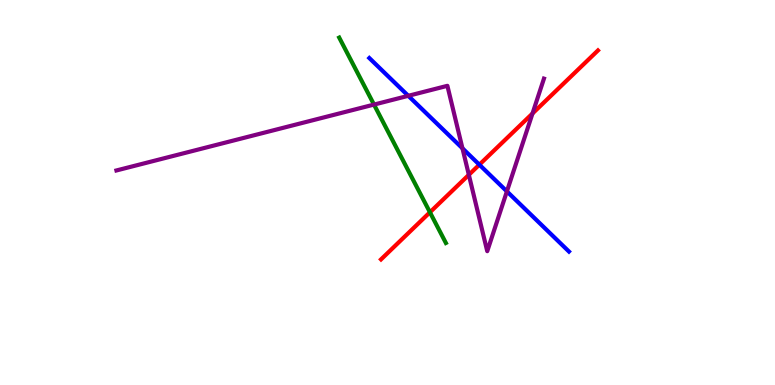[{'lines': ['blue', 'red'], 'intersections': [{'x': 6.19, 'y': 5.72}]}, {'lines': ['green', 'red'], 'intersections': [{'x': 5.55, 'y': 4.49}]}, {'lines': ['purple', 'red'], 'intersections': [{'x': 6.05, 'y': 5.46}, {'x': 6.87, 'y': 7.05}]}, {'lines': ['blue', 'green'], 'intersections': []}, {'lines': ['blue', 'purple'], 'intersections': [{'x': 5.27, 'y': 7.51}, {'x': 5.97, 'y': 6.15}, {'x': 6.54, 'y': 5.03}]}, {'lines': ['green', 'purple'], 'intersections': [{'x': 4.83, 'y': 7.28}]}]